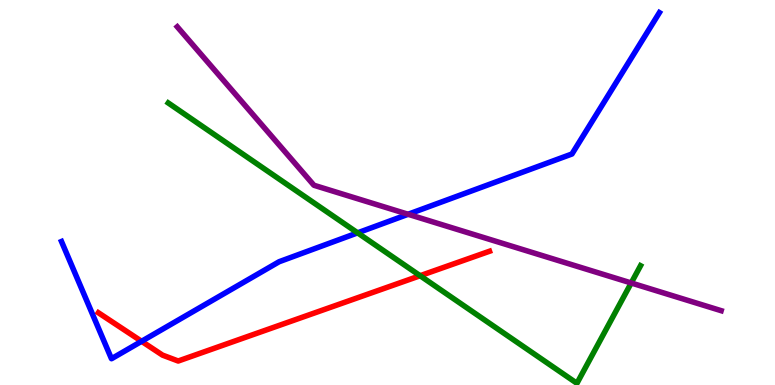[{'lines': ['blue', 'red'], 'intersections': [{'x': 1.83, 'y': 1.13}]}, {'lines': ['green', 'red'], 'intersections': [{'x': 5.42, 'y': 2.84}]}, {'lines': ['purple', 'red'], 'intersections': []}, {'lines': ['blue', 'green'], 'intersections': [{'x': 4.61, 'y': 3.95}]}, {'lines': ['blue', 'purple'], 'intersections': [{'x': 5.27, 'y': 4.43}]}, {'lines': ['green', 'purple'], 'intersections': [{'x': 8.14, 'y': 2.65}]}]